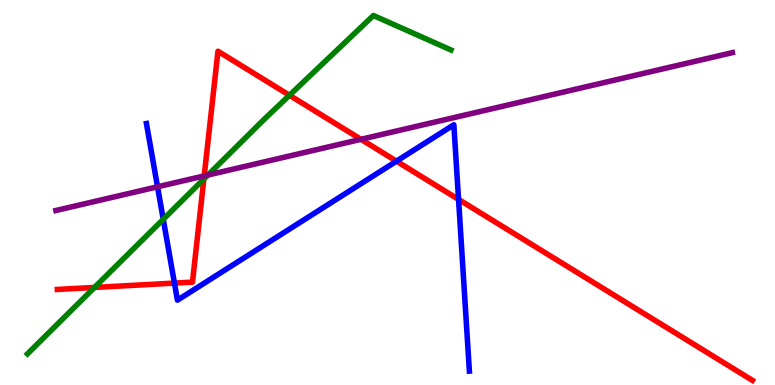[{'lines': ['blue', 'red'], 'intersections': [{'x': 2.25, 'y': 2.65}, {'x': 5.12, 'y': 5.81}, {'x': 5.92, 'y': 4.82}]}, {'lines': ['green', 'red'], 'intersections': [{'x': 1.22, 'y': 2.53}, {'x': 2.63, 'y': 5.35}, {'x': 3.74, 'y': 7.53}]}, {'lines': ['purple', 'red'], 'intersections': [{'x': 2.63, 'y': 5.43}, {'x': 4.66, 'y': 6.38}]}, {'lines': ['blue', 'green'], 'intersections': [{'x': 2.11, 'y': 4.3}]}, {'lines': ['blue', 'purple'], 'intersections': [{'x': 2.03, 'y': 5.15}]}, {'lines': ['green', 'purple'], 'intersections': [{'x': 2.68, 'y': 5.45}]}]